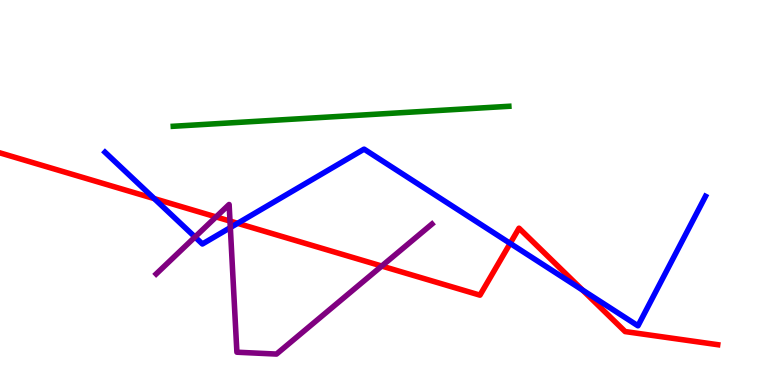[{'lines': ['blue', 'red'], 'intersections': [{'x': 1.99, 'y': 4.84}, {'x': 3.07, 'y': 4.2}, {'x': 6.58, 'y': 3.68}, {'x': 7.52, 'y': 2.47}]}, {'lines': ['green', 'red'], 'intersections': []}, {'lines': ['purple', 'red'], 'intersections': [{'x': 2.79, 'y': 4.37}, {'x': 2.97, 'y': 4.26}, {'x': 4.93, 'y': 3.09}]}, {'lines': ['blue', 'green'], 'intersections': []}, {'lines': ['blue', 'purple'], 'intersections': [{'x': 2.52, 'y': 3.84}, {'x': 2.97, 'y': 4.09}]}, {'lines': ['green', 'purple'], 'intersections': []}]